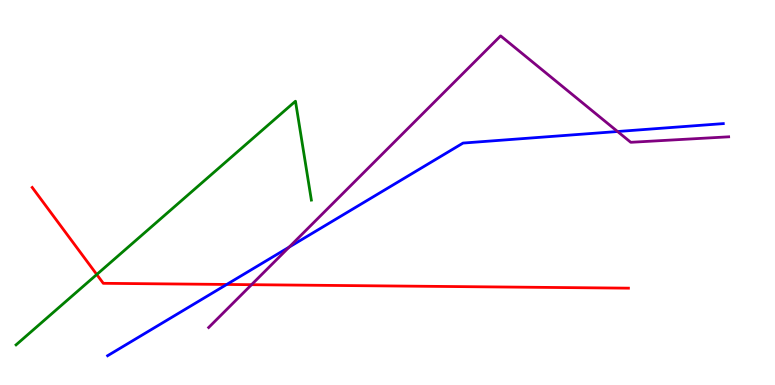[{'lines': ['blue', 'red'], 'intersections': [{'x': 2.93, 'y': 2.61}]}, {'lines': ['green', 'red'], 'intersections': [{'x': 1.25, 'y': 2.87}]}, {'lines': ['purple', 'red'], 'intersections': [{'x': 3.25, 'y': 2.61}]}, {'lines': ['blue', 'green'], 'intersections': []}, {'lines': ['blue', 'purple'], 'intersections': [{'x': 3.73, 'y': 3.58}, {'x': 7.97, 'y': 6.58}]}, {'lines': ['green', 'purple'], 'intersections': []}]